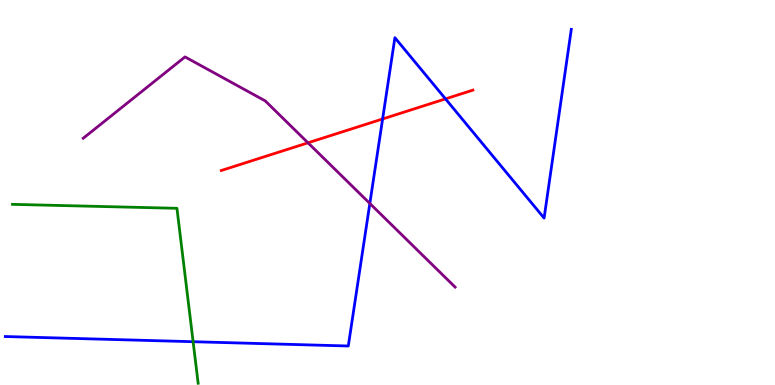[{'lines': ['blue', 'red'], 'intersections': [{'x': 4.94, 'y': 6.91}, {'x': 5.75, 'y': 7.43}]}, {'lines': ['green', 'red'], 'intersections': []}, {'lines': ['purple', 'red'], 'intersections': [{'x': 3.97, 'y': 6.29}]}, {'lines': ['blue', 'green'], 'intersections': [{'x': 2.49, 'y': 1.12}]}, {'lines': ['blue', 'purple'], 'intersections': [{'x': 4.77, 'y': 4.72}]}, {'lines': ['green', 'purple'], 'intersections': []}]